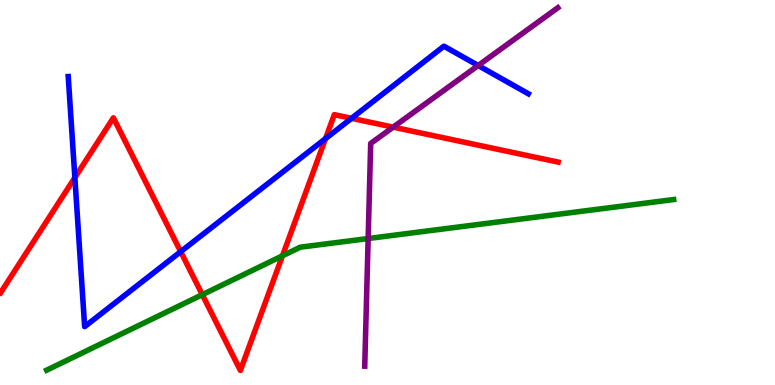[{'lines': ['blue', 'red'], 'intersections': [{'x': 0.966, 'y': 5.39}, {'x': 2.33, 'y': 3.46}, {'x': 4.2, 'y': 6.4}, {'x': 4.54, 'y': 6.93}]}, {'lines': ['green', 'red'], 'intersections': [{'x': 2.61, 'y': 2.35}, {'x': 3.64, 'y': 3.36}]}, {'lines': ['purple', 'red'], 'intersections': [{'x': 5.07, 'y': 6.7}]}, {'lines': ['blue', 'green'], 'intersections': []}, {'lines': ['blue', 'purple'], 'intersections': [{'x': 6.17, 'y': 8.3}]}, {'lines': ['green', 'purple'], 'intersections': [{'x': 4.75, 'y': 3.8}]}]